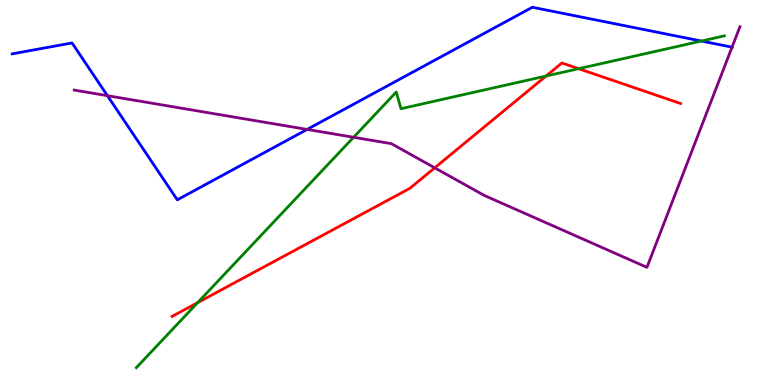[{'lines': ['blue', 'red'], 'intersections': []}, {'lines': ['green', 'red'], 'intersections': [{'x': 2.55, 'y': 2.14}, {'x': 7.05, 'y': 8.03}, {'x': 7.47, 'y': 8.22}]}, {'lines': ['purple', 'red'], 'intersections': [{'x': 5.61, 'y': 5.64}]}, {'lines': ['blue', 'green'], 'intersections': [{'x': 9.05, 'y': 8.93}]}, {'lines': ['blue', 'purple'], 'intersections': [{'x': 1.39, 'y': 7.51}, {'x': 3.96, 'y': 6.64}, {'x': 9.45, 'y': 8.77}]}, {'lines': ['green', 'purple'], 'intersections': [{'x': 4.56, 'y': 6.43}]}]